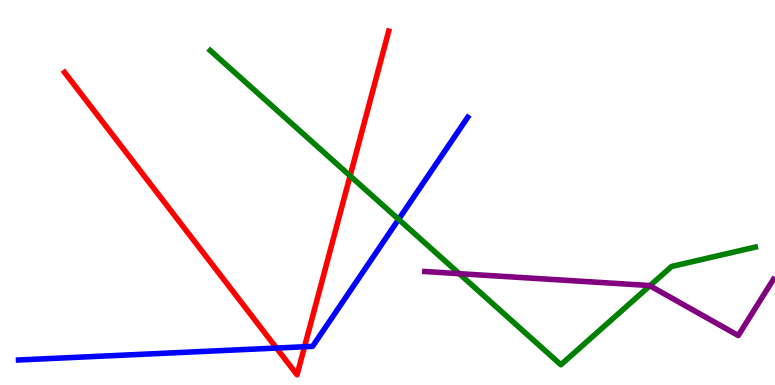[{'lines': ['blue', 'red'], 'intersections': [{'x': 3.57, 'y': 0.96}, {'x': 3.93, 'y': 0.994}]}, {'lines': ['green', 'red'], 'intersections': [{'x': 4.52, 'y': 5.43}]}, {'lines': ['purple', 'red'], 'intersections': []}, {'lines': ['blue', 'green'], 'intersections': [{'x': 5.14, 'y': 4.3}]}, {'lines': ['blue', 'purple'], 'intersections': []}, {'lines': ['green', 'purple'], 'intersections': [{'x': 5.93, 'y': 2.89}, {'x': 8.39, 'y': 2.58}]}]